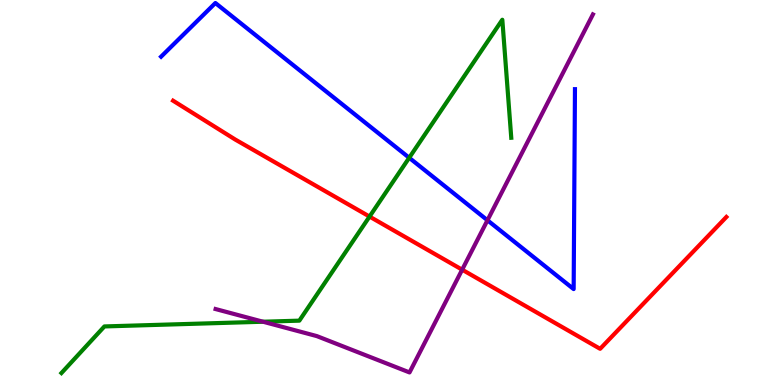[{'lines': ['blue', 'red'], 'intersections': []}, {'lines': ['green', 'red'], 'intersections': [{'x': 4.77, 'y': 4.37}]}, {'lines': ['purple', 'red'], 'intersections': [{'x': 5.96, 'y': 3.0}]}, {'lines': ['blue', 'green'], 'intersections': [{'x': 5.28, 'y': 5.9}]}, {'lines': ['blue', 'purple'], 'intersections': [{'x': 6.29, 'y': 4.28}]}, {'lines': ['green', 'purple'], 'intersections': [{'x': 3.39, 'y': 1.64}]}]